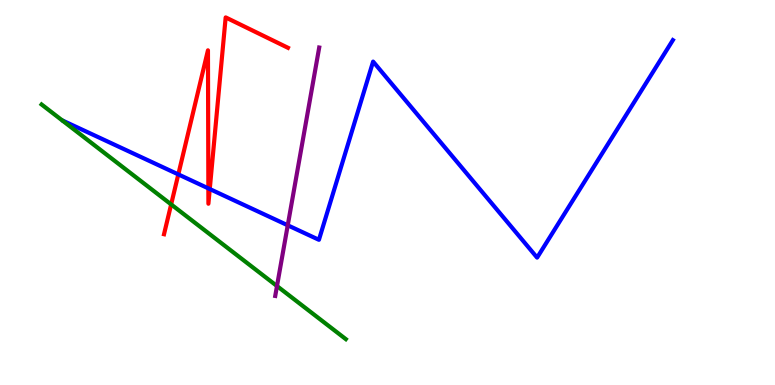[{'lines': ['blue', 'red'], 'intersections': [{'x': 2.3, 'y': 5.47}, {'x': 2.69, 'y': 5.11}, {'x': 2.71, 'y': 5.09}]}, {'lines': ['green', 'red'], 'intersections': [{'x': 2.21, 'y': 4.69}]}, {'lines': ['purple', 'red'], 'intersections': []}, {'lines': ['blue', 'green'], 'intersections': []}, {'lines': ['blue', 'purple'], 'intersections': [{'x': 3.71, 'y': 4.15}]}, {'lines': ['green', 'purple'], 'intersections': [{'x': 3.57, 'y': 2.57}]}]